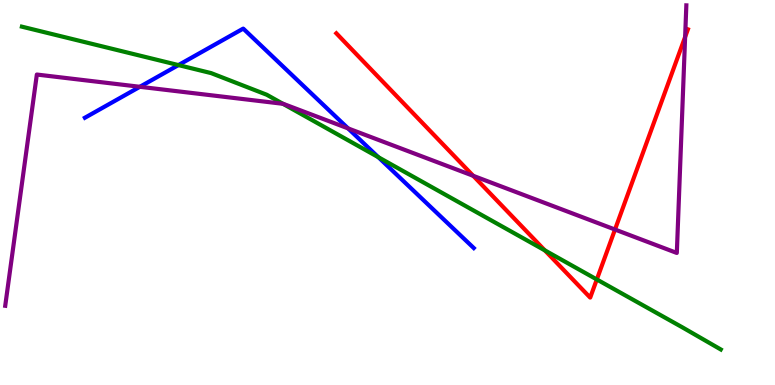[{'lines': ['blue', 'red'], 'intersections': []}, {'lines': ['green', 'red'], 'intersections': [{'x': 7.03, 'y': 3.5}, {'x': 7.7, 'y': 2.74}]}, {'lines': ['purple', 'red'], 'intersections': [{'x': 6.11, 'y': 5.43}, {'x': 7.94, 'y': 4.04}, {'x': 8.84, 'y': 9.04}]}, {'lines': ['blue', 'green'], 'intersections': [{'x': 2.3, 'y': 8.31}, {'x': 4.88, 'y': 5.92}]}, {'lines': ['blue', 'purple'], 'intersections': [{'x': 1.8, 'y': 7.75}, {'x': 4.49, 'y': 6.66}]}, {'lines': ['green', 'purple'], 'intersections': [{'x': 3.65, 'y': 7.3}]}]